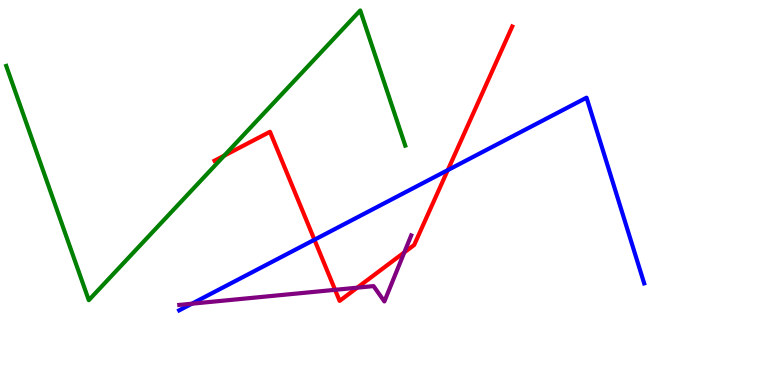[{'lines': ['blue', 'red'], 'intersections': [{'x': 4.06, 'y': 3.77}, {'x': 5.78, 'y': 5.58}]}, {'lines': ['green', 'red'], 'intersections': [{'x': 2.89, 'y': 5.96}]}, {'lines': ['purple', 'red'], 'intersections': [{'x': 4.32, 'y': 2.47}, {'x': 4.61, 'y': 2.53}, {'x': 5.22, 'y': 3.45}]}, {'lines': ['blue', 'green'], 'intersections': []}, {'lines': ['blue', 'purple'], 'intersections': [{'x': 2.48, 'y': 2.11}]}, {'lines': ['green', 'purple'], 'intersections': []}]